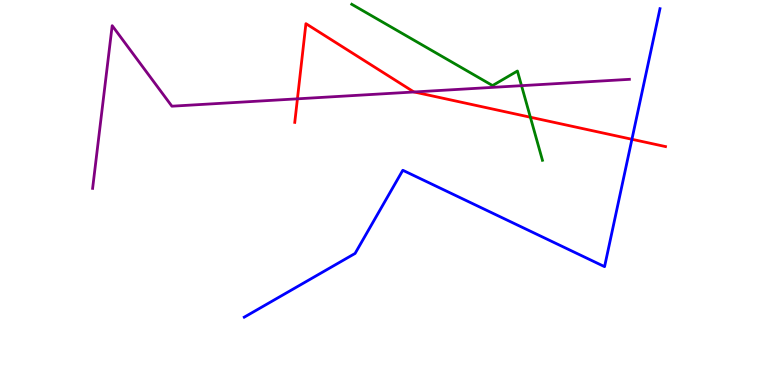[{'lines': ['blue', 'red'], 'intersections': [{'x': 8.15, 'y': 6.38}]}, {'lines': ['green', 'red'], 'intersections': [{'x': 6.84, 'y': 6.96}]}, {'lines': ['purple', 'red'], 'intersections': [{'x': 3.84, 'y': 7.43}, {'x': 5.34, 'y': 7.61}]}, {'lines': ['blue', 'green'], 'intersections': []}, {'lines': ['blue', 'purple'], 'intersections': []}, {'lines': ['green', 'purple'], 'intersections': [{'x': 6.73, 'y': 7.77}]}]